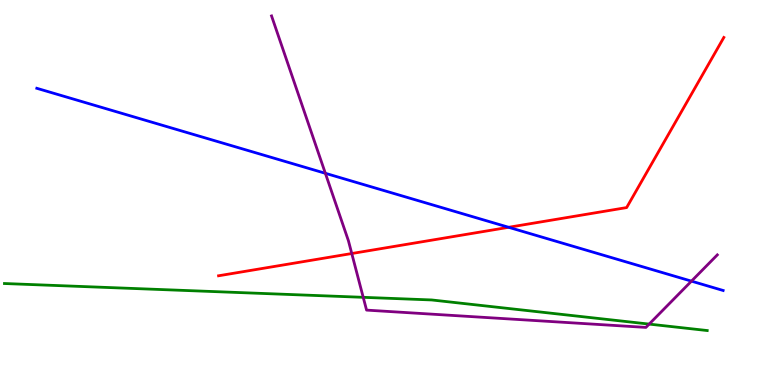[{'lines': ['blue', 'red'], 'intersections': [{'x': 6.56, 'y': 4.1}]}, {'lines': ['green', 'red'], 'intersections': []}, {'lines': ['purple', 'red'], 'intersections': [{'x': 4.54, 'y': 3.42}]}, {'lines': ['blue', 'green'], 'intersections': []}, {'lines': ['blue', 'purple'], 'intersections': [{'x': 4.2, 'y': 5.5}, {'x': 8.92, 'y': 2.7}]}, {'lines': ['green', 'purple'], 'intersections': [{'x': 4.69, 'y': 2.28}, {'x': 8.38, 'y': 1.58}]}]